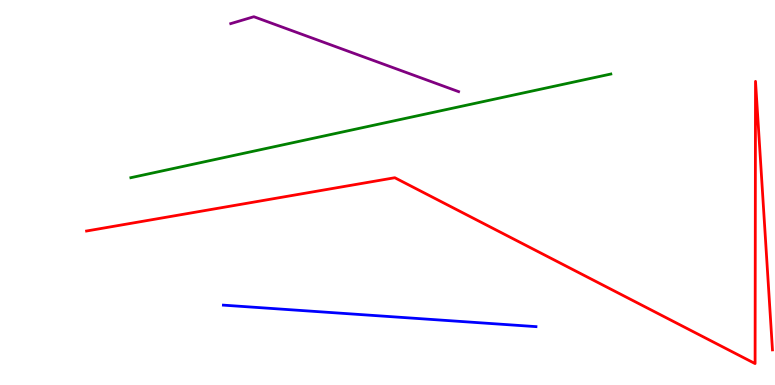[{'lines': ['blue', 'red'], 'intersections': []}, {'lines': ['green', 'red'], 'intersections': []}, {'lines': ['purple', 'red'], 'intersections': []}, {'lines': ['blue', 'green'], 'intersections': []}, {'lines': ['blue', 'purple'], 'intersections': []}, {'lines': ['green', 'purple'], 'intersections': []}]